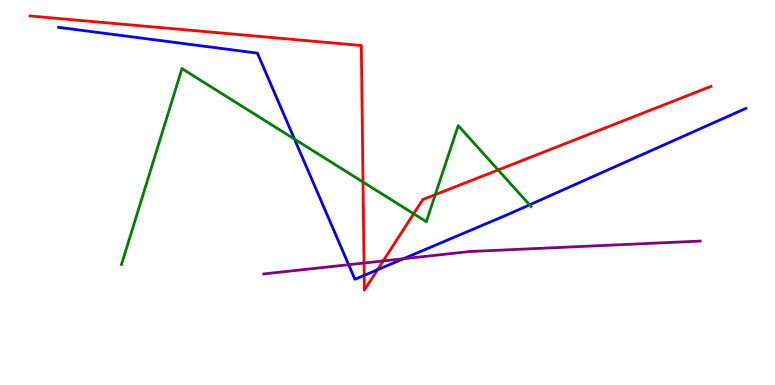[{'lines': ['blue', 'red'], 'intersections': [{'x': 4.7, 'y': 2.85}, {'x': 4.87, 'y': 2.99}]}, {'lines': ['green', 'red'], 'intersections': [{'x': 4.68, 'y': 5.27}, {'x': 5.34, 'y': 4.45}, {'x': 5.62, 'y': 4.94}, {'x': 6.43, 'y': 5.59}]}, {'lines': ['purple', 'red'], 'intersections': [{'x': 4.7, 'y': 3.17}, {'x': 4.94, 'y': 3.22}]}, {'lines': ['blue', 'green'], 'intersections': [{'x': 3.8, 'y': 6.39}, {'x': 6.83, 'y': 4.68}]}, {'lines': ['blue', 'purple'], 'intersections': [{'x': 4.5, 'y': 3.12}, {'x': 5.21, 'y': 3.28}]}, {'lines': ['green', 'purple'], 'intersections': []}]